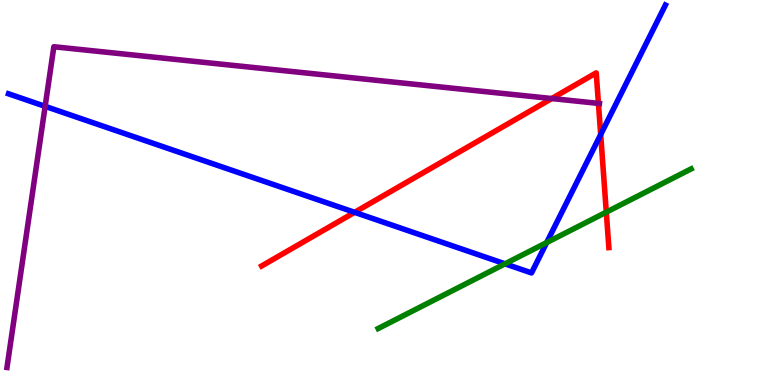[{'lines': ['blue', 'red'], 'intersections': [{'x': 4.58, 'y': 4.49}, {'x': 7.75, 'y': 6.51}]}, {'lines': ['green', 'red'], 'intersections': [{'x': 7.82, 'y': 4.49}]}, {'lines': ['purple', 'red'], 'intersections': [{'x': 7.12, 'y': 7.44}, {'x': 7.72, 'y': 7.31}]}, {'lines': ['blue', 'green'], 'intersections': [{'x': 6.52, 'y': 3.15}, {'x': 7.05, 'y': 3.7}]}, {'lines': ['blue', 'purple'], 'intersections': [{'x': 0.582, 'y': 7.24}]}, {'lines': ['green', 'purple'], 'intersections': []}]